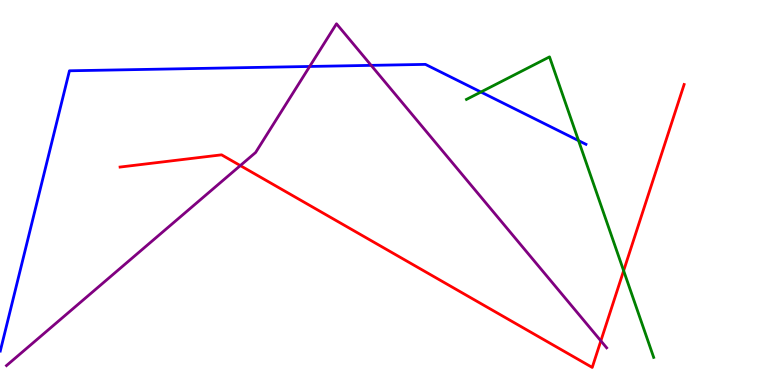[{'lines': ['blue', 'red'], 'intersections': []}, {'lines': ['green', 'red'], 'intersections': [{'x': 8.05, 'y': 2.97}]}, {'lines': ['purple', 'red'], 'intersections': [{'x': 3.1, 'y': 5.7}, {'x': 7.75, 'y': 1.15}]}, {'lines': ['blue', 'green'], 'intersections': [{'x': 6.21, 'y': 7.61}, {'x': 7.47, 'y': 6.35}]}, {'lines': ['blue', 'purple'], 'intersections': [{'x': 4.0, 'y': 8.27}, {'x': 4.79, 'y': 8.3}]}, {'lines': ['green', 'purple'], 'intersections': []}]